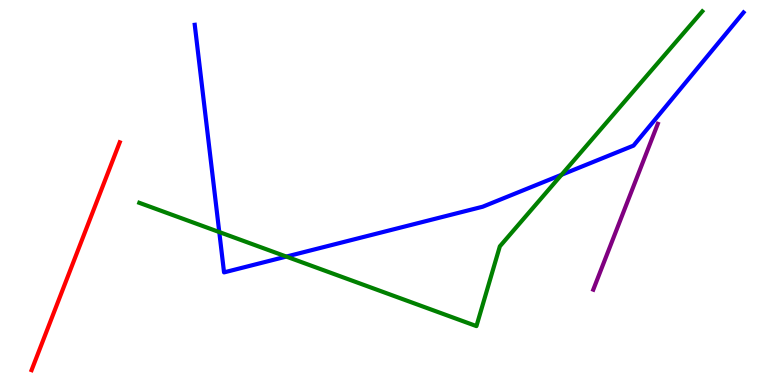[{'lines': ['blue', 'red'], 'intersections': []}, {'lines': ['green', 'red'], 'intersections': []}, {'lines': ['purple', 'red'], 'intersections': []}, {'lines': ['blue', 'green'], 'intersections': [{'x': 2.83, 'y': 3.97}, {'x': 3.69, 'y': 3.34}, {'x': 7.25, 'y': 5.46}]}, {'lines': ['blue', 'purple'], 'intersections': []}, {'lines': ['green', 'purple'], 'intersections': []}]